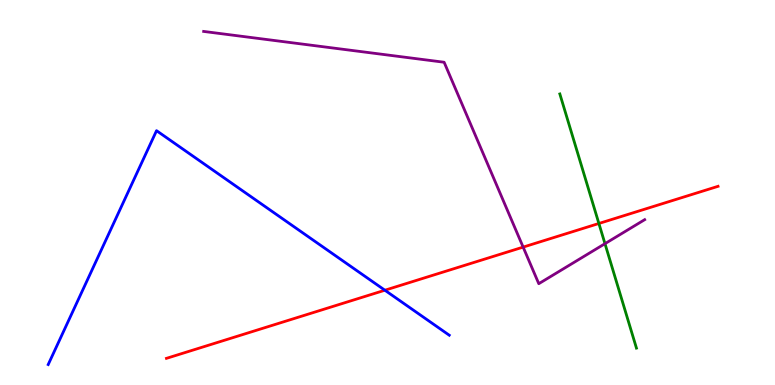[{'lines': ['blue', 'red'], 'intersections': [{'x': 4.97, 'y': 2.46}]}, {'lines': ['green', 'red'], 'intersections': [{'x': 7.73, 'y': 4.2}]}, {'lines': ['purple', 'red'], 'intersections': [{'x': 6.75, 'y': 3.58}]}, {'lines': ['blue', 'green'], 'intersections': []}, {'lines': ['blue', 'purple'], 'intersections': []}, {'lines': ['green', 'purple'], 'intersections': [{'x': 7.81, 'y': 3.67}]}]